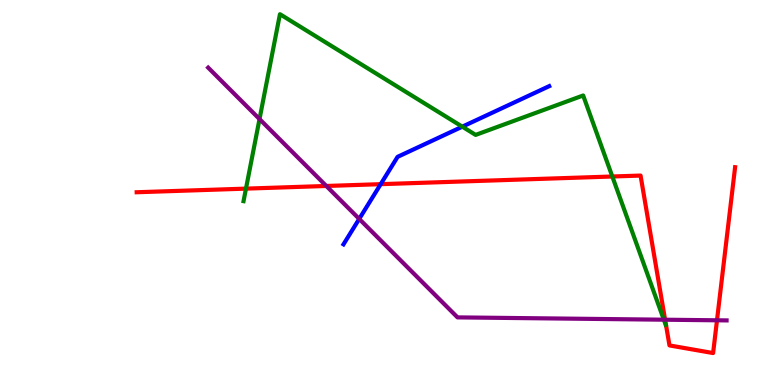[{'lines': ['blue', 'red'], 'intersections': [{'x': 4.91, 'y': 5.22}]}, {'lines': ['green', 'red'], 'intersections': [{'x': 3.17, 'y': 5.1}, {'x': 7.9, 'y': 5.42}]}, {'lines': ['purple', 'red'], 'intersections': [{'x': 4.21, 'y': 5.17}, {'x': 8.58, 'y': 1.7}, {'x': 9.25, 'y': 1.68}]}, {'lines': ['blue', 'green'], 'intersections': [{'x': 5.97, 'y': 6.71}]}, {'lines': ['blue', 'purple'], 'intersections': [{'x': 4.63, 'y': 4.31}]}, {'lines': ['green', 'purple'], 'intersections': [{'x': 3.35, 'y': 6.91}, {'x': 8.57, 'y': 1.7}]}]